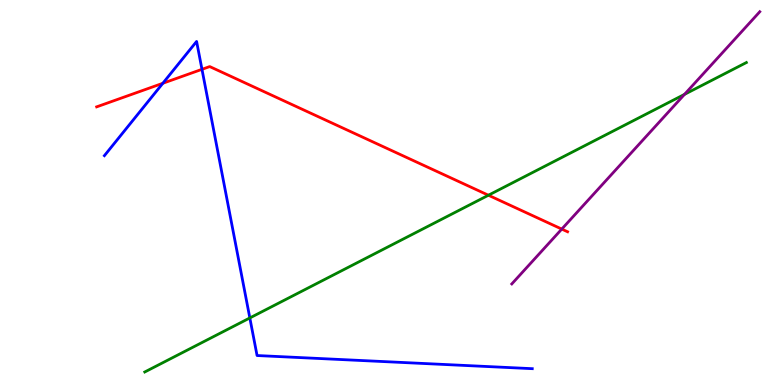[{'lines': ['blue', 'red'], 'intersections': [{'x': 2.1, 'y': 7.84}, {'x': 2.61, 'y': 8.2}]}, {'lines': ['green', 'red'], 'intersections': [{'x': 6.3, 'y': 4.93}]}, {'lines': ['purple', 'red'], 'intersections': [{'x': 7.25, 'y': 4.05}]}, {'lines': ['blue', 'green'], 'intersections': [{'x': 3.22, 'y': 1.74}]}, {'lines': ['blue', 'purple'], 'intersections': []}, {'lines': ['green', 'purple'], 'intersections': [{'x': 8.83, 'y': 7.55}]}]